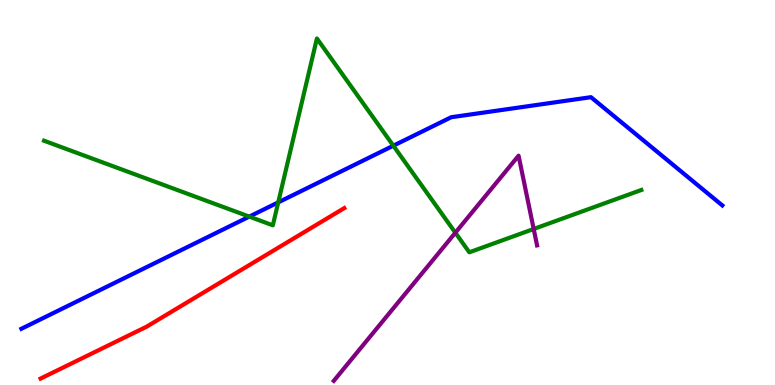[{'lines': ['blue', 'red'], 'intersections': []}, {'lines': ['green', 'red'], 'intersections': []}, {'lines': ['purple', 'red'], 'intersections': []}, {'lines': ['blue', 'green'], 'intersections': [{'x': 3.22, 'y': 4.37}, {'x': 3.59, 'y': 4.74}, {'x': 5.08, 'y': 6.22}]}, {'lines': ['blue', 'purple'], 'intersections': []}, {'lines': ['green', 'purple'], 'intersections': [{'x': 5.88, 'y': 3.96}, {'x': 6.89, 'y': 4.05}]}]